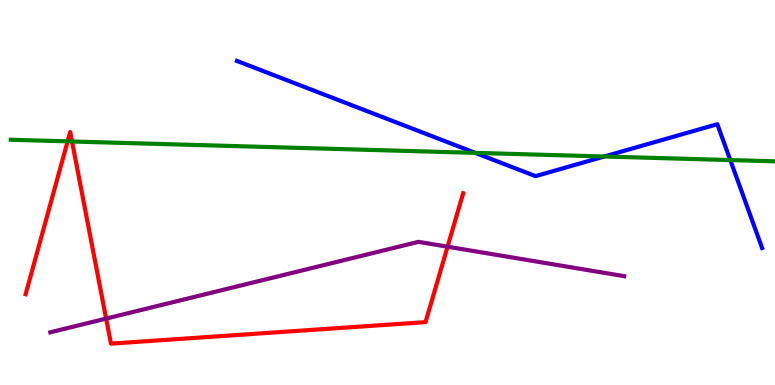[{'lines': ['blue', 'red'], 'intersections': []}, {'lines': ['green', 'red'], 'intersections': [{'x': 0.873, 'y': 6.33}, {'x': 0.93, 'y': 6.33}]}, {'lines': ['purple', 'red'], 'intersections': [{'x': 1.37, 'y': 1.72}, {'x': 5.78, 'y': 3.59}]}, {'lines': ['blue', 'green'], 'intersections': [{'x': 6.13, 'y': 6.03}, {'x': 7.8, 'y': 5.93}, {'x': 9.42, 'y': 5.84}]}, {'lines': ['blue', 'purple'], 'intersections': []}, {'lines': ['green', 'purple'], 'intersections': []}]